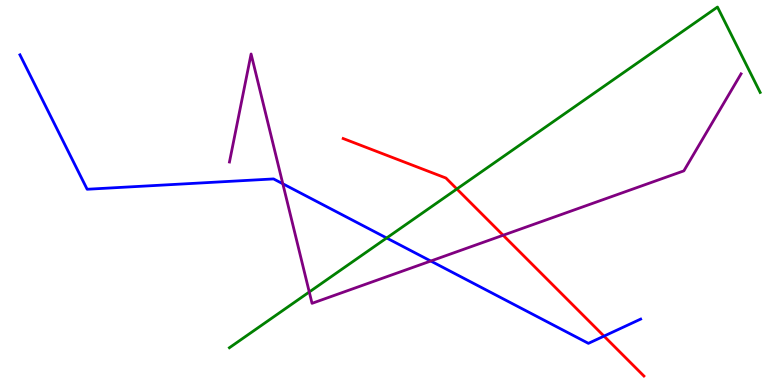[{'lines': ['blue', 'red'], 'intersections': [{'x': 7.79, 'y': 1.27}]}, {'lines': ['green', 'red'], 'intersections': [{'x': 5.89, 'y': 5.09}]}, {'lines': ['purple', 'red'], 'intersections': [{'x': 6.49, 'y': 3.89}]}, {'lines': ['blue', 'green'], 'intersections': [{'x': 4.99, 'y': 3.82}]}, {'lines': ['blue', 'purple'], 'intersections': [{'x': 3.65, 'y': 5.23}, {'x': 5.56, 'y': 3.22}]}, {'lines': ['green', 'purple'], 'intersections': [{'x': 3.99, 'y': 2.42}]}]